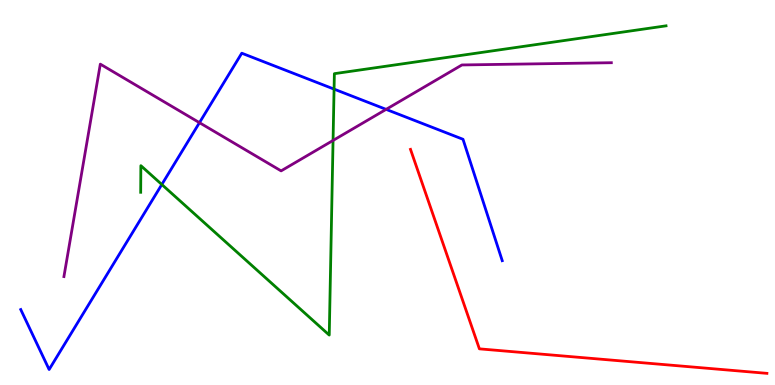[{'lines': ['blue', 'red'], 'intersections': []}, {'lines': ['green', 'red'], 'intersections': []}, {'lines': ['purple', 'red'], 'intersections': []}, {'lines': ['blue', 'green'], 'intersections': [{'x': 2.09, 'y': 5.21}, {'x': 4.31, 'y': 7.69}]}, {'lines': ['blue', 'purple'], 'intersections': [{'x': 2.57, 'y': 6.81}, {'x': 4.98, 'y': 7.16}]}, {'lines': ['green', 'purple'], 'intersections': [{'x': 4.3, 'y': 6.35}]}]